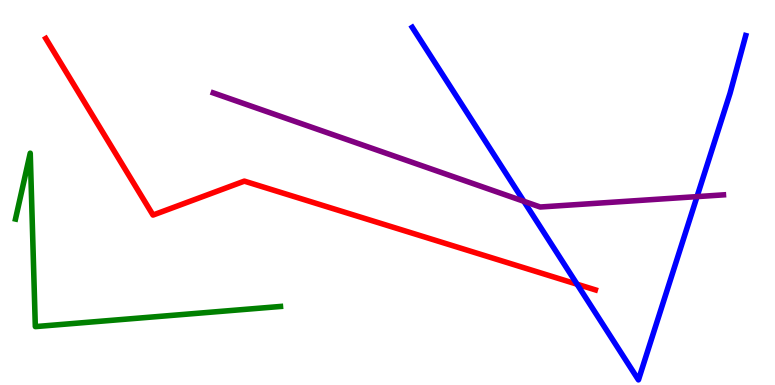[{'lines': ['blue', 'red'], 'intersections': [{'x': 7.45, 'y': 2.62}]}, {'lines': ['green', 'red'], 'intersections': []}, {'lines': ['purple', 'red'], 'intersections': []}, {'lines': ['blue', 'green'], 'intersections': []}, {'lines': ['blue', 'purple'], 'intersections': [{'x': 6.76, 'y': 4.77}, {'x': 8.99, 'y': 4.89}]}, {'lines': ['green', 'purple'], 'intersections': []}]